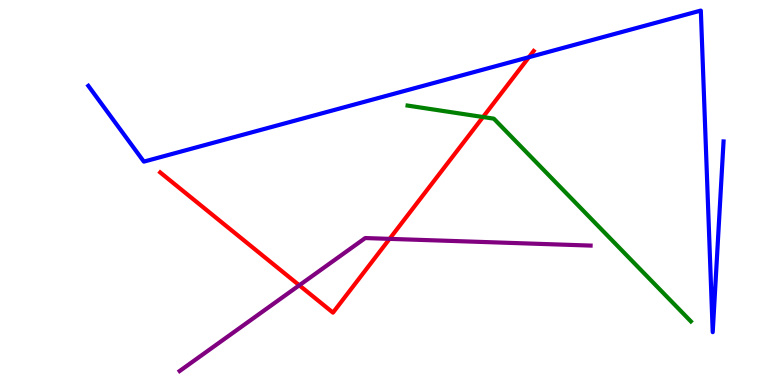[{'lines': ['blue', 'red'], 'intersections': [{'x': 6.82, 'y': 8.51}]}, {'lines': ['green', 'red'], 'intersections': [{'x': 6.23, 'y': 6.96}]}, {'lines': ['purple', 'red'], 'intersections': [{'x': 3.86, 'y': 2.59}, {'x': 5.03, 'y': 3.8}]}, {'lines': ['blue', 'green'], 'intersections': []}, {'lines': ['blue', 'purple'], 'intersections': []}, {'lines': ['green', 'purple'], 'intersections': []}]